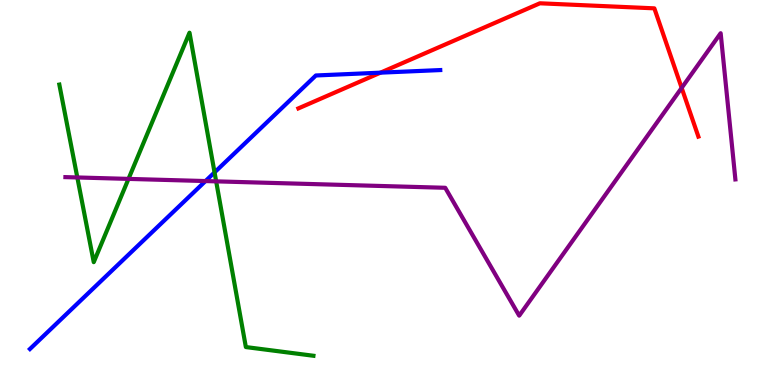[{'lines': ['blue', 'red'], 'intersections': [{'x': 4.91, 'y': 8.11}]}, {'lines': ['green', 'red'], 'intersections': []}, {'lines': ['purple', 'red'], 'intersections': [{'x': 8.8, 'y': 7.72}]}, {'lines': ['blue', 'green'], 'intersections': [{'x': 2.77, 'y': 5.52}]}, {'lines': ['blue', 'purple'], 'intersections': [{'x': 2.65, 'y': 5.3}]}, {'lines': ['green', 'purple'], 'intersections': [{'x': 0.998, 'y': 5.39}, {'x': 1.66, 'y': 5.35}, {'x': 2.79, 'y': 5.29}]}]